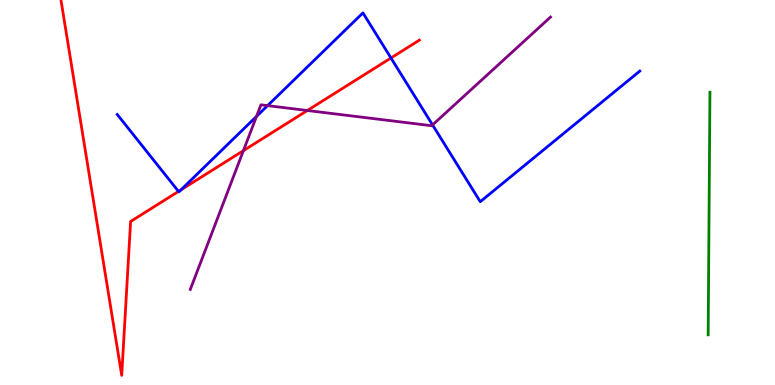[{'lines': ['blue', 'red'], 'intersections': [{'x': 2.3, 'y': 5.03}, {'x': 2.34, 'y': 5.07}, {'x': 5.04, 'y': 8.49}]}, {'lines': ['green', 'red'], 'intersections': []}, {'lines': ['purple', 'red'], 'intersections': [{'x': 3.14, 'y': 6.09}, {'x': 3.97, 'y': 7.13}]}, {'lines': ['blue', 'green'], 'intersections': []}, {'lines': ['blue', 'purple'], 'intersections': [{'x': 3.31, 'y': 6.98}, {'x': 3.45, 'y': 7.26}, {'x': 5.58, 'y': 6.76}]}, {'lines': ['green', 'purple'], 'intersections': []}]